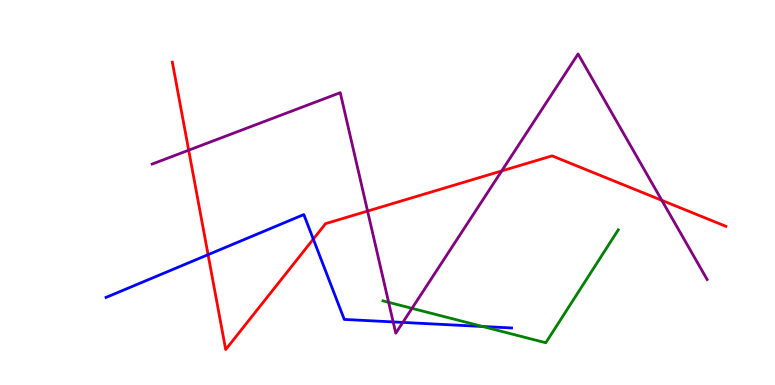[{'lines': ['blue', 'red'], 'intersections': [{'x': 2.68, 'y': 3.39}, {'x': 4.04, 'y': 3.79}]}, {'lines': ['green', 'red'], 'intersections': []}, {'lines': ['purple', 'red'], 'intersections': [{'x': 2.43, 'y': 6.1}, {'x': 4.74, 'y': 4.52}, {'x': 6.47, 'y': 5.56}, {'x': 8.54, 'y': 4.8}]}, {'lines': ['blue', 'green'], 'intersections': [{'x': 6.23, 'y': 1.52}]}, {'lines': ['blue', 'purple'], 'intersections': [{'x': 5.07, 'y': 1.64}, {'x': 5.2, 'y': 1.63}]}, {'lines': ['green', 'purple'], 'intersections': [{'x': 5.01, 'y': 2.15}, {'x': 5.32, 'y': 1.99}]}]